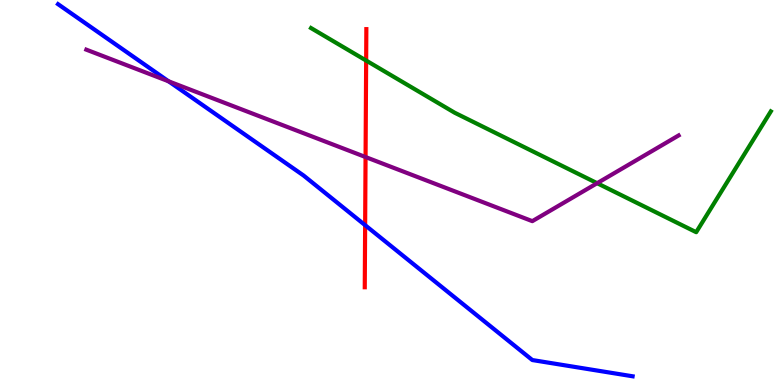[{'lines': ['blue', 'red'], 'intersections': [{'x': 4.71, 'y': 4.15}]}, {'lines': ['green', 'red'], 'intersections': [{'x': 4.72, 'y': 8.43}]}, {'lines': ['purple', 'red'], 'intersections': [{'x': 4.72, 'y': 5.92}]}, {'lines': ['blue', 'green'], 'intersections': []}, {'lines': ['blue', 'purple'], 'intersections': [{'x': 2.18, 'y': 7.89}]}, {'lines': ['green', 'purple'], 'intersections': [{'x': 7.7, 'y': 5.24}]}]